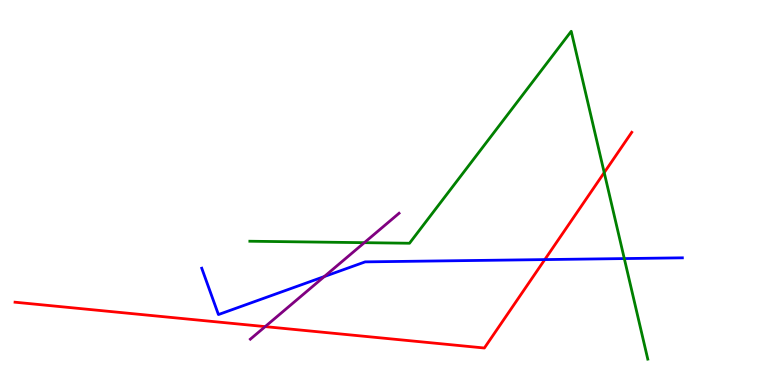[{'lines': ['blue', 'red'], 'intersections': [{'x': 7.03, 'y': 3.26}]}, {'lines': ['green', 'red'], 'intersections': [{'x': 7.8, 'y': 5.52}]}, {'lines': ['purple', 'red'], 'intersections': [{'x': 3.42, 'y': 1.52}]}, {'lines': ['blue', 'green'], 'intersections': [{'x': 8.06, 'y': 3.28}]}, {'lines': ['blue', 'purple'], 'intersections': [{'x': 4.18, 'y': 2.82}]}, {'lines': ['green', 'purple'], 'intersections': [{'x': 4.7, 'y': 3.7}]}]